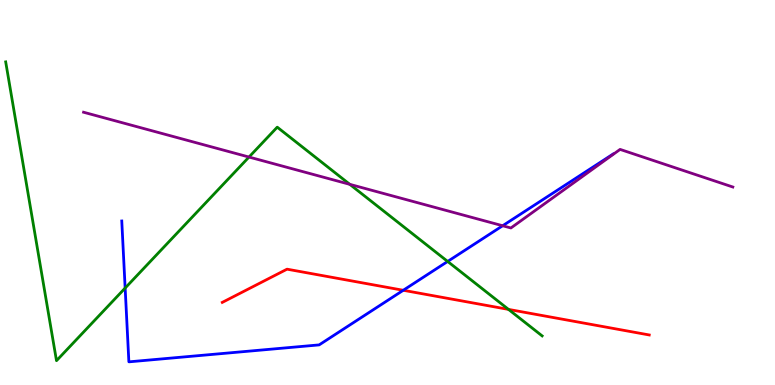[{'lines': ['blue', 'red'], 'intersections': [{'x': 5.2, 'y': 2.46}]}, {'lines': ['green', 'red'], 'intersections': [{'x': 6.56, 'y': 1.96}]}, {'lines': ['purple', 'red'], 'intersections': []}, {'lines': ['blue', 'green'], 'intersections': [{'x': 1.61, 'y': 2.52}, {'x': 5.78, 'y': 3.21}]}, {'lines': ['blue', 'purple'], 'intersections': [{'x': 6.49, 'y': 4.14}]}, {'lines': ['green', 'purple'], 'intersections': [{'x': 3.21, 'y': 5.92}, {'x': 4.51, 'y': 5.21}]}]